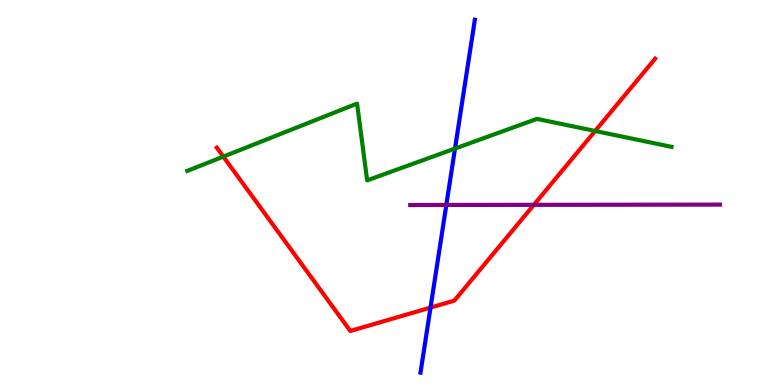[{'lines': ['blue', 'red'], 'intersections': [{'x': 5.56, 'y': 2.01}]}, {'lines': ['green', 'red'], 'intersections': [{'x': 2.88, 'y': 5.93}, {'x': 7.68, 'y': 6.6}]}, {'lines': ['purple', 'red'], 'intersections': [{'x': 6.89, 'y': 4.68}]}, {'lines': ['blue', 'green'], 'intersections': [{'x': 5.87, 'y': 6.14}]}, {'lines': ['blue', 'purple'], 'intersections': [{'x': 5.76, 'y': 4.68}]}, {'lines': ['green', 'purple'], 'intersections': []}]